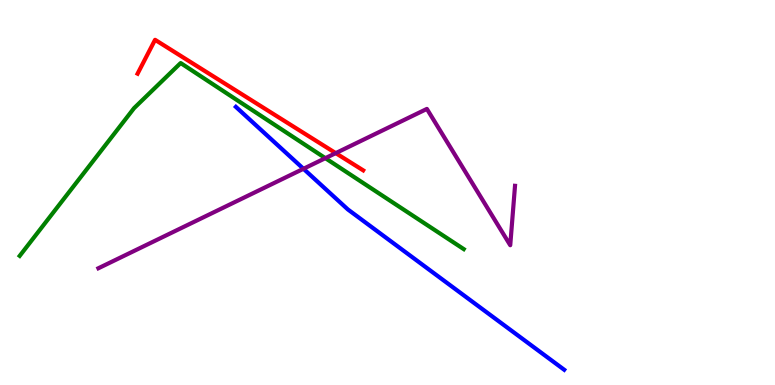[{'lines': ['blue', 'red'], 'intersections': []}, {'lines': ['green', 'red'], 'intersections': []}, {'lines': ['purple', 'red'], 'intersections': [{'x': 4.33, 'y': 6.02}]}, {'lines': ['blue', 'green'], 'intersections': []}, {'lines': ['blue', 'purple'], 'intersections': [{'x': 3.92, 'y': 5.62}]}, {'lines': ['green', 'purple'], 'intersections': [{'x': 4.2, 'y': 5.89}]}]